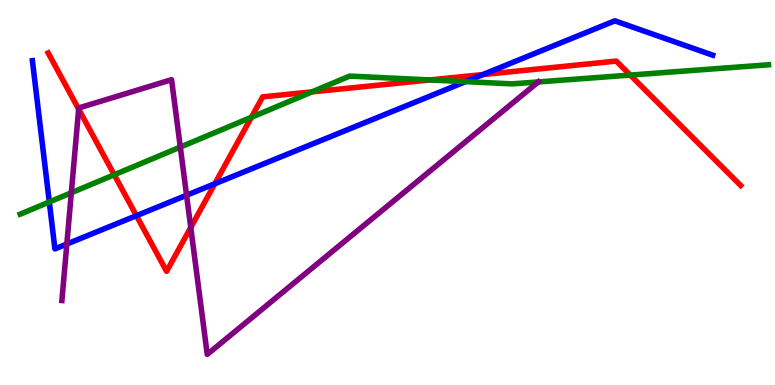[{'lines': ['blue', 'red'], 'intersections': [{'x': 1.76, 'y': 4.4}, {'x': 2.77, 'y': 5.23}, {'x': 6.23, 'y': 8.06}]}, {'lines': ['green', 'red'], 'intersections': [{'x': 1.47, 'y': 5.46}, {'x': 3.24, 'y': 6.95}, {'x': 4.03, 'y': 7.61}, {'x': 5.55, 'y': 7.92}, {'x': 8.13, 'y': 8.05}]}, {'lines': ['purple', 'red'], 'intersections': [{'x': 1.01, 'y': 7.17}, {'x': 2.46, 'y': 4.09}]}, {'lines': ['blue', 'green'], 'intersections': [{'x': 0.636, 'y': 4.75}, {'x': 6.01, 'y': 7.88}]}, {'lines': ['blue', 'purple'], 'intersections': [{'x': 0.862, 'y': 3.66}, {'x': 2.41, 'y': 4.93}]}, {'lines': ['green', 'purple'], 'intersections': [{'x': 0.92, 'y': 4.99}, {'x': 2.33, 'y': 6.18}, {'x': 6.95, 'y': 7.87}]}]